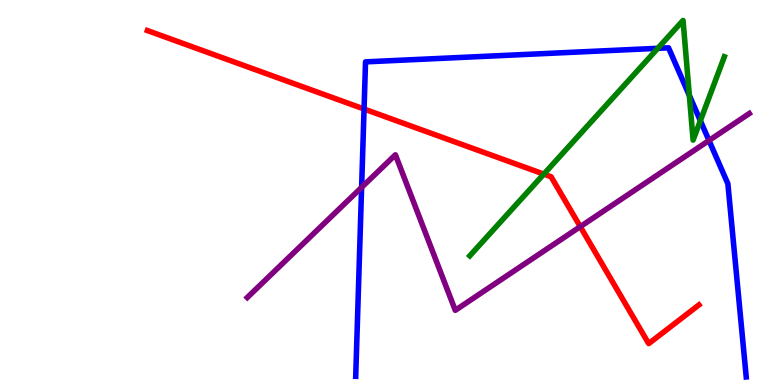[{'lines': ['blue', 'red'], 'intersections': [{'x': 4.7, 'y': 7.17}]}, {'lines': ['green', 'red'], 'intersections': [{'x': 7.02, 'y': 5.48}]}, {'lines': ['purple', 'red'], 'intersections': [{'x': 7.49, 'y': 4.11}]}, {'lines': ['blue', 'green'], 'intersections': [{'x': 8.49, 'y': 8.75}, {'x': 8.89, 'y': 7.52}, {'x': 9.04, 'y': 6.86}]}, {'lines': ['blue', 'purple'], 'intersections': [{'x': 4.67, 'y': 5.13}, {'x': 9.15, 'y': 6.35}]}, {'lines': ['green', 'purple'], 'intersections': []}]